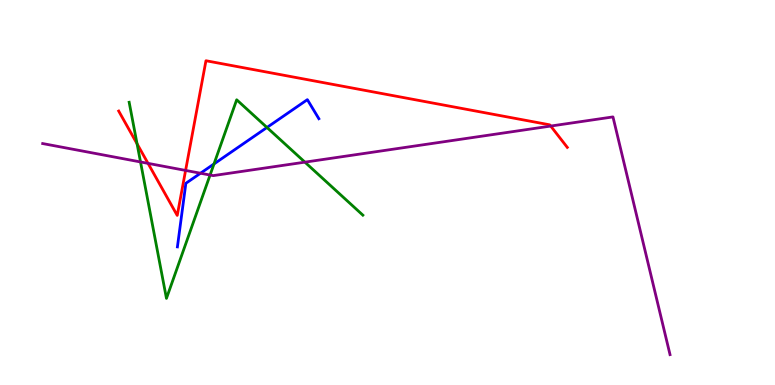[{'lines': ['blue', 'red'], 'intersections': []}, {'lines': ['green', 'red'], 'intersections': [{'x': 1.77, 'y': 6.27}]}, {'lines': ['purple', 'red'], 'intersections': [{'x': 1.91, 'y': 5.76}, {'x': 2.39, 'y': 5.57}, {'x': 7.11, 'y': 6.73}]}, {'lines': ['blue', 'green'], 'intersections': [{'x': 2.76, 'y': 5.74}, {'x': 3.44, 'y': 6.69}]}, {'lines': ['blue', 'purple'], 'intersections': [{'x': 2.59, 'y': 5.5}]}, {'lines': ['green', 'purple'], 'intersections': [{'x': 1.81, 'y': 5.79}, {'x': 2.71, 'y': 5.45}, {'x': 3.93, 'y': 5.79}]}]